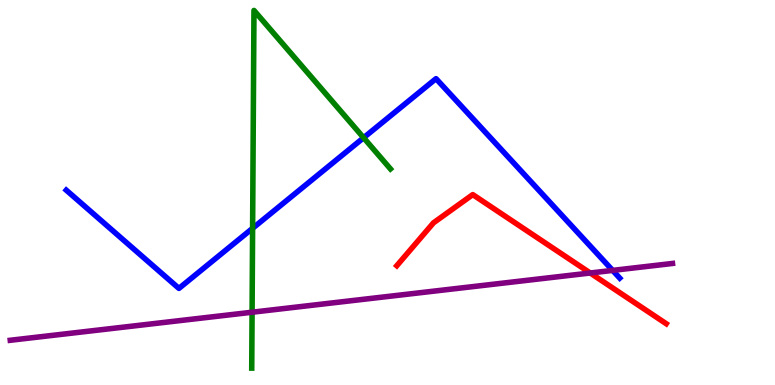[{'lines': ['blue', 'red'], 'intersections': []}, {'lines': ['green', 'red'], 'intersections': []}, {'lines': ['purple', 'red'], 'intersections': [{'x': 7.62, 'y': 2.91}]}, {'lines': ['blue', 'green'], 'intersections': [{'x': 3.26, 'y': 4.07}, {'x': 4.69, 'y': 6.42}]}, {'lines': ['blue', 'purple'], 'intersections': [{'x': 7.91, 'y': 2.98}]}, {'lines': ['green', 'purple'], 'intersections': [{'x': 3.25, 'y': 1.89}]}]